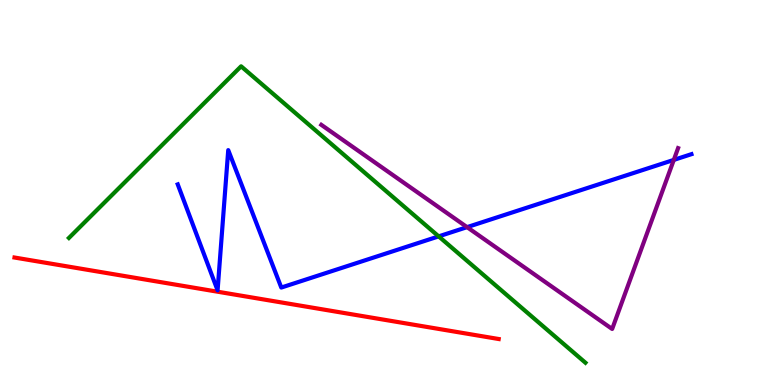[{'lines': ['blue', 'red'], 'intersections': []}, {'lines': ['green', 'red'], 'intersections': []}, {'lines': ['purple', 'red'], 'intersections': []}, {'lines': ['blue', 'green'], 'intersections': [{'x': 5.66, 'y': 3.86}]}, {'lines': ['blue', 'purple'], 'intersections': [{'x': 6.03, 'y': 4.1}, {'x': 8.69, 'y': 5.85}]}, {'lines': ['green', 'purple'], 'intersections': []}]